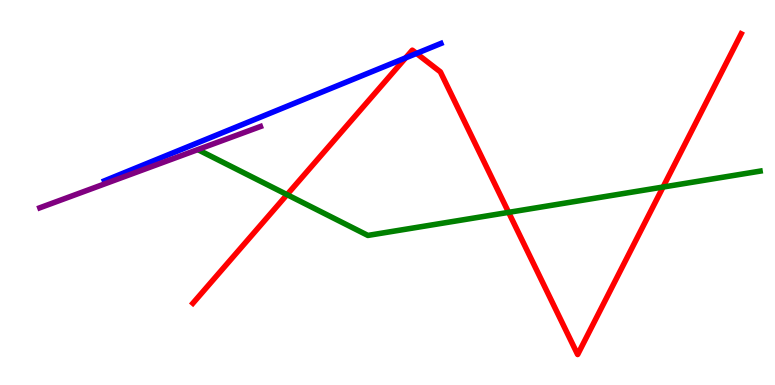[{'lines': ['blue', 'red'], 'intersections': [{'x': 5.23, 'y': 8.5}, {'x': 5.37, 'y': 8.61}]}, {'lines': ['green', 'red'], 'intersections': [{'x': 3.7, 'y': 4.94}, {'x': 6.56, 'y': 4.48}, {'x': 8.56, 'y': 5.14}]}, {'lines': ['purple', 'red'], 'intersections': []}, {'lines': ['blue', 'green'], 'intersections': []}, {'lines': ['blue', 'purple'], 'intersections': []}, {'lines': ['green', 'purple'], 'intersections': []}]